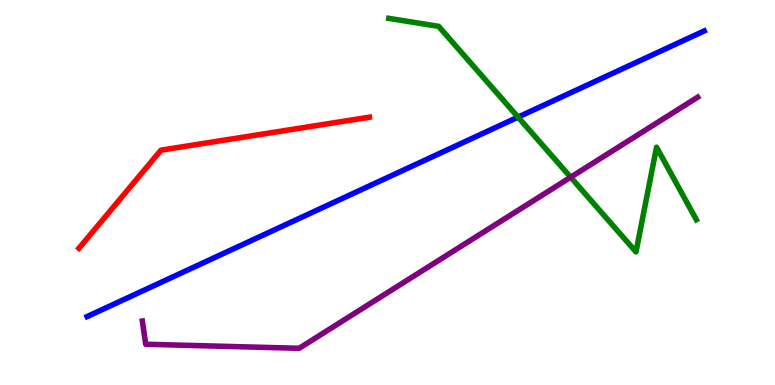[{'lines': ['blue', 'red'], 'intersections': []}, {'lines': ['green', 'red'], 'intersections': []}, {'lines': ['purple', 'red'], 'intersections': []}, {'lines': ['blue', 'green'], 'intersections': [{'x': 6.68, 'y': 6.96}]}, {'lines': ['blue', 'purple'], 'intersections': []}, {'lines': ['green', 'purple'], 'intersections': [{'x': 7.36, 'y': 5.4}]}]